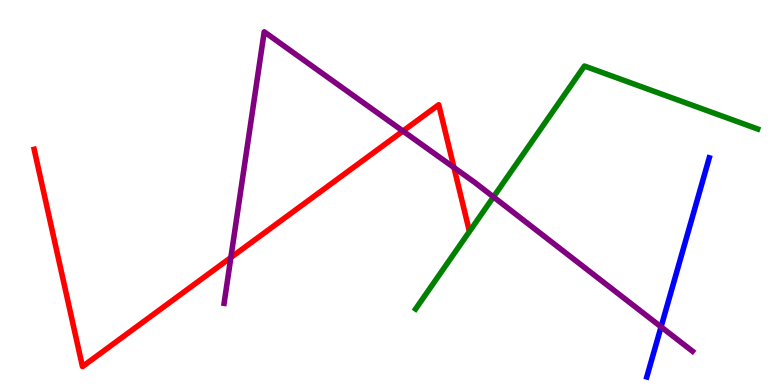[{'lines': ['blue', 'red'], 'intersections': []}, {'lines': ['green', 'red'], 'intersections': []}, {'lines': ['purple', 'red'], 'intersections': [{'x': 2.98, 'y': 3.31}, {'x': 5.2, 'y': 6.6}, {'x': 5.86, 'y': 5.65}]}, {'lines': ['blue', 'green'], 'intersections': []}, {'lines': ['blue', 'purple'], 'intersections': [{'x': 8.53, 'y': 1.51}]}, {'lines': ['green', 'purple'], 'intersections': [{'x': 6.37, 'y': 4.88}]}]